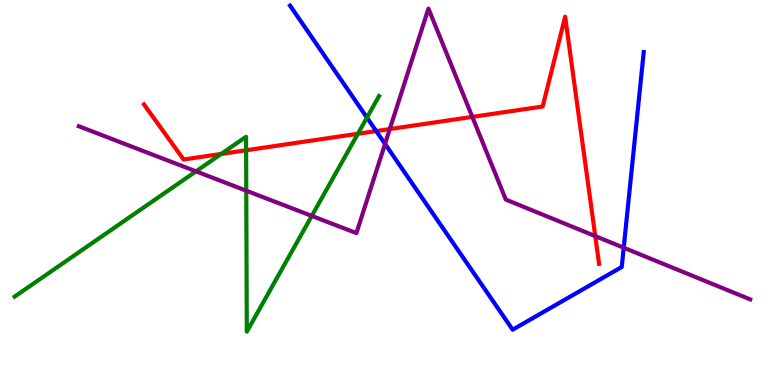[{'lines': ['blue', 'red'], 'intersections': [{'x': 4.85, 'y': 6.6}]}, {'lines': ['green', 'red'], 'intersections': [{'x': 2.85, 'y': 6.0}, {'x': 3.18, 'y': 6.1}, {'x': 4.62, 'y': 6.53}]}, {'lines': ['purple', 'red'], 'intersections': [{'x': 5.03, 'y': 6.65}, {'x': 6.09, 'y': 6.96}, {'x': 7.68, 'y': 3.87}]}, {'lines': ['blue', 'green'], 'intersections': [{'x': 4.73, 'y': 6.95}]}, {'lines': ['blue', 'purple'], 'intersections': [{'x': 4.97, 'y': 6.26}, {'x': 8.05, 'y': 3.57}]}, {'lines': ['green', 'purple'], 'intersections': [{'x': 2.53, 'y': 5.55}, {'x': 3.18, 'y': 5.05}, {'x': 4.02, 'y': 4.39}]}]